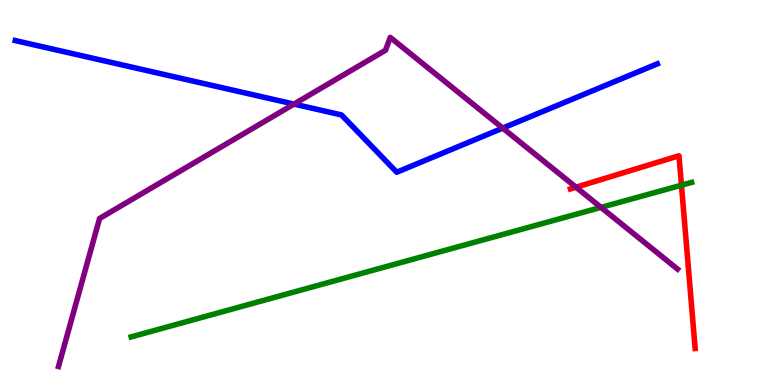[{'lines': ['blue', 'red'], 'intersections': []}, {'lines': ['green', 'red'], 'intersections': [{'x': 8.79, 'y': 5.19}]}, {'lines': ['purple', 'red'], 'intersections': [{'x': 7.43, 'y': 5.14}]}, {'lines': ['blue', 'green'], 'intersections': []}, {'lines': ['blue', 'purple'], 'intersections': [{'x': 3.79, 'y': 7.3}, {'x': 6.49, 'y': 6.67}]}, {'lines': ['green', 'purple'], 'intersections': [{'x': 7.76, 'y': 4.61}]}]